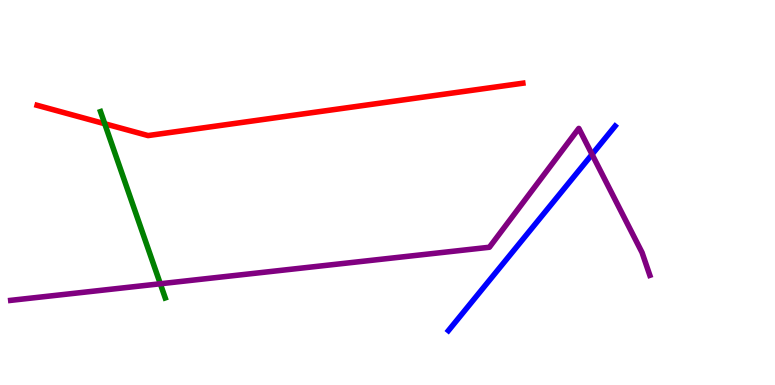[{'lines': ['blue', 'red'], 'intersections': []}, {'lines': ['green', 'red'], 'intersections': [{'x': 1.35, 'y': 6.79}]}, {'lines': ['purple', 'red'], 'intersections': []}, {'lines': ['blue', 'green'], 'intersections': []}, {'lines': ['blue', 'purple'], 'intersections': [{'x': 7.64, 'y': 5.99}]}, {'lines': ['green', 'purple'], 'intersections': [{'x': 2.07, 'y': 2.63}]}]